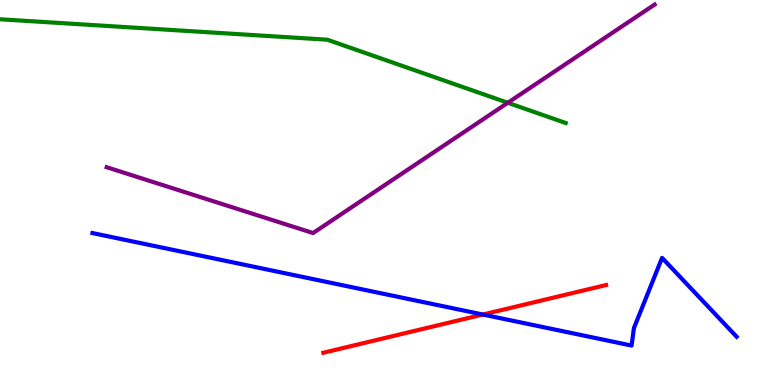[{'lines': ['blue', 'red'], 'intersections': [{'x': 6.23, 'y': 1.83}]}, {'lines': ['green', 'red'], 'intersections': []}, {'lines': ['purple', 'red'], 'intersections': []}, {'lines': ['blue', 'green'], 'intersections': []}, {'lines': ['blue', 'purple'], 'intersections': []}, {'lines': ['green', 'purple'], 'intersections': [{'x': 6.55, 'y': 7.33}]}]